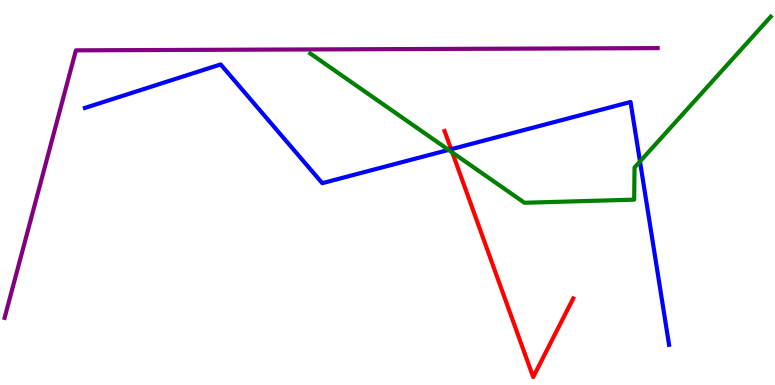[{'lines': ['blue', 'red'], 'intersections': [{'x': 5.82, 'y': 6.12}]}, {'lines': ['green', 'red'], 'intersections': [{'x': 5.84, 'y': 6.04}]}, {'lines': ['purple', 'red'], 'intersections': []}, {'lines': ['blue', 'green'], 'intersections': [{'x': 5.79, 'y': 6.11}, {'x': 8.26, 'y': 5.81}]}, {'lines': ['blue', 'purple'], 'intersections': []}, {'lines': ['green', 'purple'], 'intersections': []}]